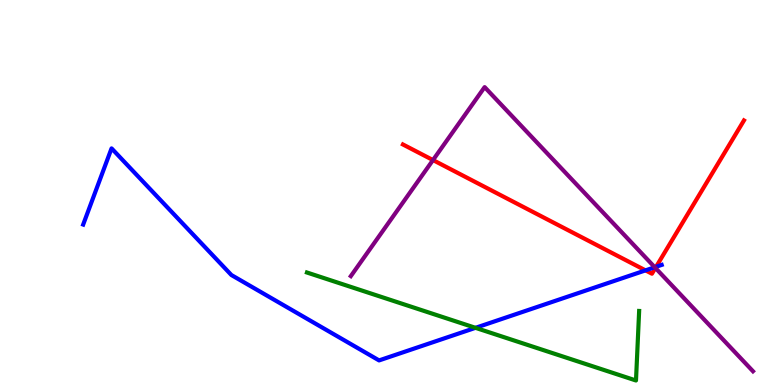[{'lines': ['blue', 'red'], 'intersections': [{'x': 8.33, 'y': 2.98}, {'x': 8.47, 'y': 3.07}]}, {'lines': ['green', 'red'], 'intersections': []}, {'lines': ['purple', 'red'], 'intersections': [{'x': 5.59, 'y': 5.84}, {'x': 8.46, 'y': 3.04}]}, {'lines': ['blue', 'green'], 'intersections': [{'x': 6.14, 'y': 1.49}]}, {'lines': ['blue', 'purple'], 'intersections': [{'x': 8.45, 'y': 3.06}]}, {'lines': ['green', 'purple'], 'intersections': []}]